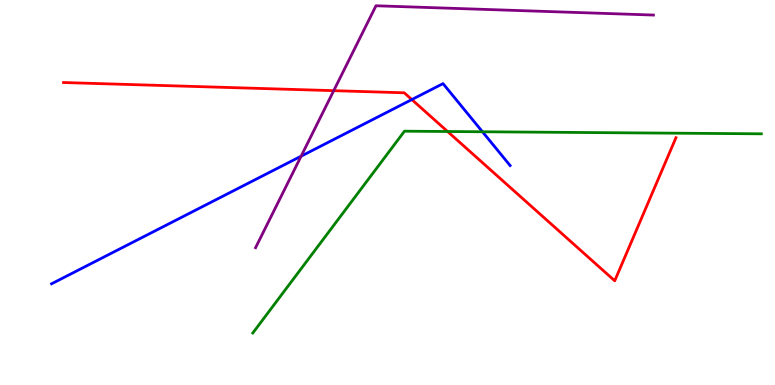[{'lines': ['blue', 'red'], 'intersections': [{'x': 5.31, 'y': 7.41}]}, {'lines': ['green', 'red'], 'intersections': [{'x': 5.78, 'y': 6.58}]}, {'lines': ['purple', 'red'], 'intersections': [{'x': 4.31, 'y': 7.64}]}, {'lines': ['blue', 'green'], 'intersections': [{'x': 6.23, 'y': 6.58}]}, {'lines': ['blue', 'purple'], 'intersections': [{'x': 3.89, 'y': 5.94}]}, {'lines': ['green', 'purple'], 'intersections': []}]